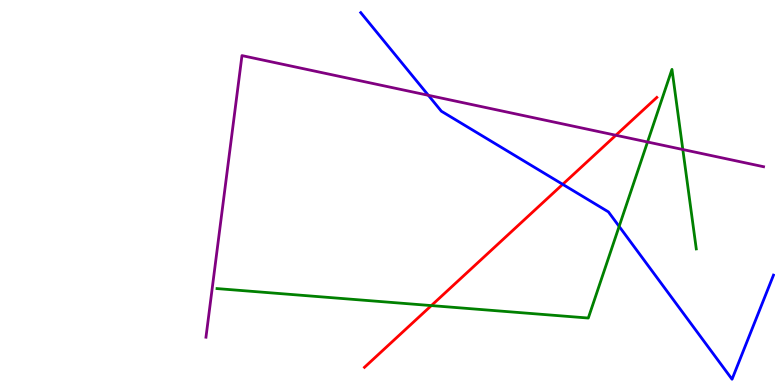[{'lines': ['blue', 'red'], 'intersections': [{'x': 7.26, 'y': 5.21}]}, {'lines': ['green', 'red'], 'intersections': [{'x': 5.57, 'y': 2.06}]}, {'lines': ['purple', 'red'], 'intersections': [{'x': 7.95, 'y': 6.49}]}, {'lines': ['blue', 'green'], 'intersections': [{'x': 7.99, 'y': 4.12}]}, {'lines': ['blue', 'purple'], 'intersections': [{'x': 5.53, 'y': 7.52}]}, {'lines': ['green', 'purple'], 'intersections': [{'x': 8.36, 'y': 6.31}, {'x': 8.81, 'y': 6.12}]}]